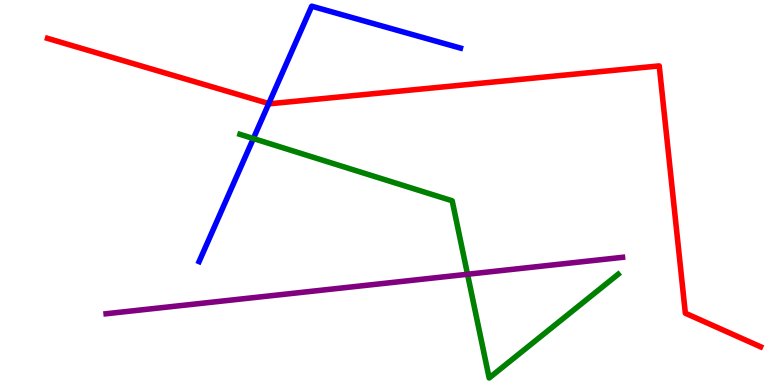[{'lines': ['blue', 'red'], 'intersections': [{'x': 3.47, 'y': 7.31}]}, {'lines': ['green', 'red'], 'intersections': []}, {'lines': ['purple', 'red'], 'intersections': []}, {'lines': ['blue', 'green'], 'intersections': [{'x': 3.27, 'y': 6.4}]}, {'lines': ['blue', 'purple'], 'intersections': []}, {'lines': ['green', 'purple'], 'intersections': [{'x': 6.03, 'y': 2.88}]}]